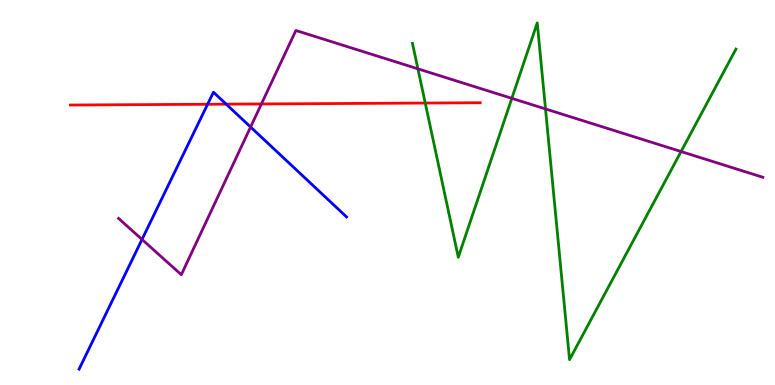[{'lines': ['blue', 'red'], 'intersections': [{'x': 2.68, 'y': 7.29}, {'x': 2.92, 'y': 7.29}]}, {'lines': ['green', 'red'], 'intersections': [{'x': 5.49, 'y': 7.32}]}, {'lines': ['purple', 'red'], 'intersections': [{'x': 3.37, 'y': 7.3}]}, {'lines': ['blue', 'green'], 'intersections': []}, {'lines': ['blue', 'purple'], 'intersections': [{'x': 1.83, 'y': 3.78}, {'x': 3.23, 'y': 6.7}]}, {'lines': ['green', 'purple'], 'intersections': [{'x': 5.39, 'y': 8.21}, {'x': 6.6, 'y': 7.45}, {'x': 7.04, 'y': 7.17}, {'x': 8.79, 'y': 6.06}]}]